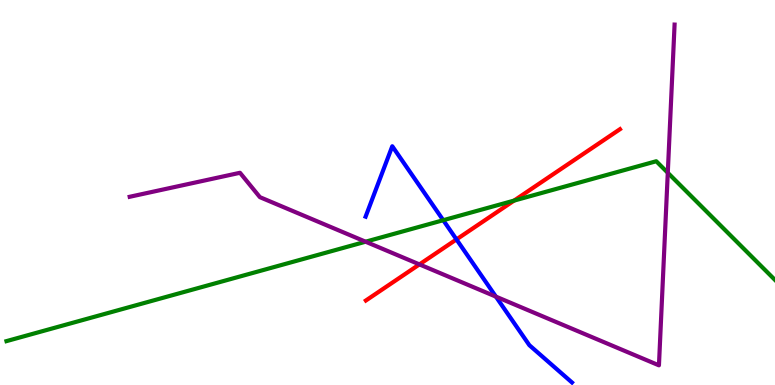[{'lines': ['blue', 'red'], 'intersections': [{'x': 5.89, 'y': 3.78}]}, {'lines': ['green', 'red'], 'intersections': [{'x': 6.63, 'y': 4.79}]}, {'lines': ['purple', 'red'], 'intersections': [{'x': 5.41, 'y': 3.13}]}, {'lines': ['blue', 'green'], 'intersections': [{'x': 5.72, 'y': 4.28}]}, {'lines': ['blue', 'purple'], 'intersections': [{'x': 6.4, 'y': 2.3}]}, {'lines': ['green', 'purple'], 'intersections': [{'x': 4.72, 'y': 3.72}, {'x': 8.62, 'y': 5.51}]}]